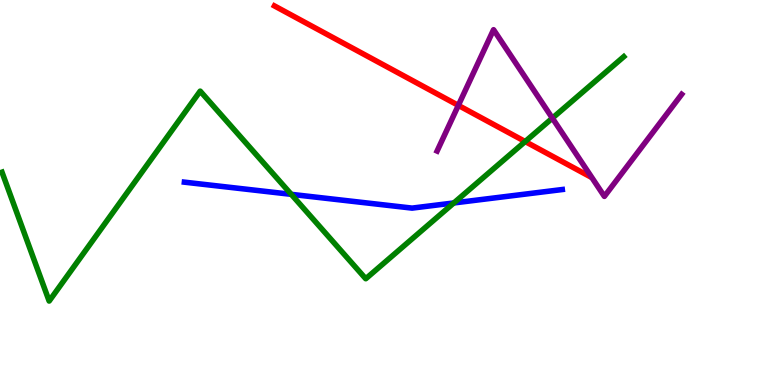[{'lines': ['blue', 'red'], 'intersections': []}, {'lines': ['green', 'red'], 'intersections': [{'x': 6.78, 'y': 6.32}]}, {'lines': ['purple', 'red'], 'intersections': [{'x': 5.91, 'y': 7.26}]}, {'lines': ['blue', 'green'], 'intersections': [{'x': 3.76, 'y': 4.95}, {'x': 5.86, 'y': 4.73}]}, {'lines': ['blue', 'purple'], 'intersections': []}, {'lines': ['green', 'purple'], 'intersections': [{'x': 7.13, 'y': 6.93}]}]